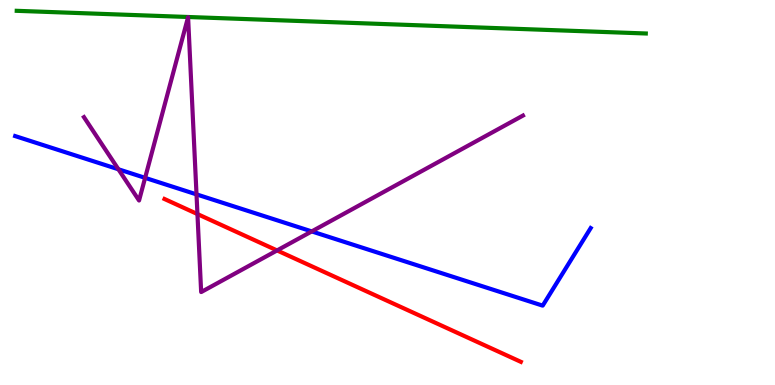[{'lines': ['blue', 'red'], 'intersections': []}, {'lines': ['green', 'red'], 'intersections': []}, {'lines': ['purple', 'red'], 'intersections': [{'x': 2.55, 'y': 4.44}, {'x': 3.57, 'y': 3.5}]}, {'lines': ['blue', 'green'], 'intersections': []}, {'lines': ['blue', 'purple'], 'intersections': [{'x': 1.53, 'y': 5.6}, {'x': 1.87, 'y': 5.38}, {'x': 2.54, 'y': 4.95}, {'x': 4.02, 'y': 3.99}]}, {'lines': ['green', 'purple'], 'intersections': []}]